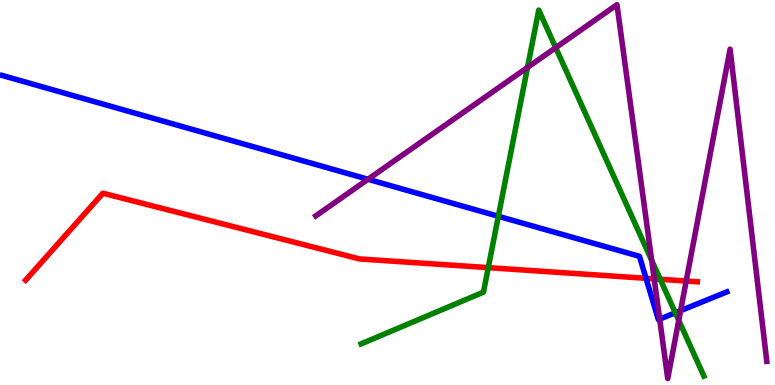[{'lines': ['blue', 'red'], 'intersections': [{'x': 8.34, 'y': 2.77}]}, {'lines': ['green', 'red'], 'intersections': [{'x': 6.3, 'y': 3.05}, {'x': 8.52, 'y': 2.75}]}, {'lines': ['purple', 'red'], 'intersections': [{'x': 8.44, 'y': 2.76}, {'x': 8.85, 'y': 2.7}]}, {'lines': ['blue', 'green'], 'intersections': [{'x': 6.43, 'y': 4.38}, {'x': 8.71, 'y': 1.88}]}, {'lines': ['blue', 'purple'], 'intersections': [{'x': 4.75, 'y': 5.34}, {'x': 8.51, 'y': 1.71}, {'x': 8.78, 'y': 1.93}]}, {'lines': ['green', 'purple'], 'intersections': [{'x': 6.81, 'y': 8.25}, {'x': 7.17, 'y': 8.76}, {'x': 8.41, 'y': 3.24}, {'x': 8.76, 'y': 1.68}]}]